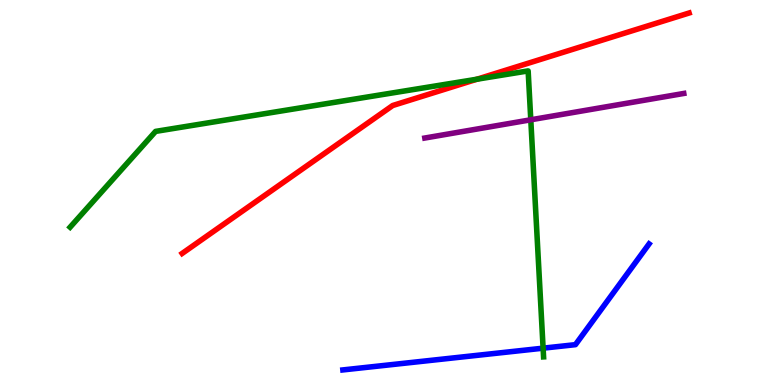[{'lines': ['blue', 'red'], 'intersections': []}, {'lines': ['green', 'red'], 'intersections': [{'x': 6.15, 'y': 7.94}]}, {'lines': ['purple', 'red'], 'intersections': []}, {'lines': ['blue', 'green'], 'intersections': [{'x': 7.01, 'y': 0.957}]}, {'lines': ['blue', 'purple'], 'intersections': []}, {'lines': ['green', 'purple'], 'intersections': [{'x': 6.85, 'y': 6.89}]}]